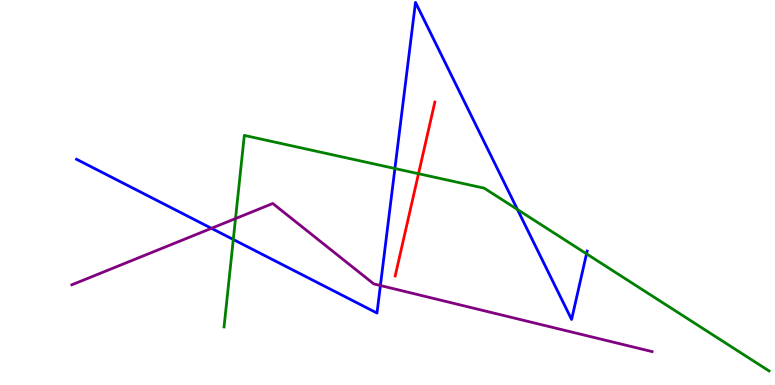[{'lines': ['blue', 'red'], 'intersections': []}, {'lines': ['green', 'red'], 'intersections': [{'x': 5.4, 'y': 5.49}]}, {'lines': ['purple', 'red'], 'intersections': []}, {'lines': ['blue', 'green'], 'intersections': [{'x': 3.01, 'y': 3.78}, {'x': 5.1, 'y': 5.62}, {'x': 6.68, 'y': 4.56}, {'x': 7.57, 'y': 3.41}]}, {'lines': ['blue', 'purple'], 'intersections': [{'x': 2.73, 'y': 4.07}, {'x': 4.91, 'y': 2.58}]}, {'lines': ['green', 'purple'], 'intersections': [{'x': 3.04, 'y': 4.32}]}]